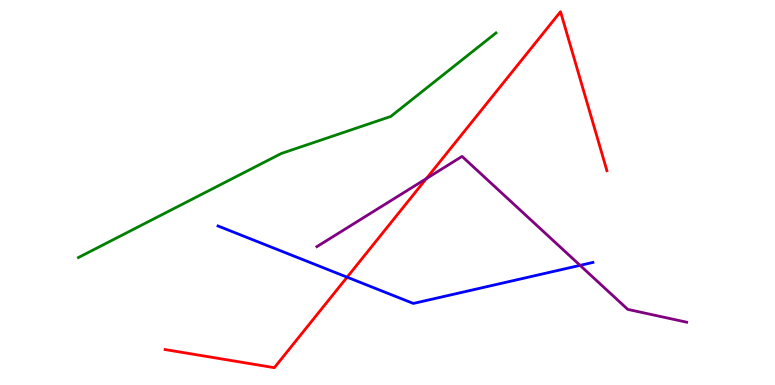[{'lines': ['blue', 'red'], 'intersections': [{'x': 4.48, 'y': 2.8}]}, {'lines': ['green', 'red'], 'intersections': []}, {'lines': ['purple', 'red'], 'intersections': [{'x': 5.5, 'y': 5.36}]}, {'lines': ['blue', 'green'], 'intersections': []}, {'lines': ['blue', 'purple'], 'intersections': [{'x': 7.48, 'y': 3.11}]}, {'lines': ['green', 'purple'], 'intersections': []}]